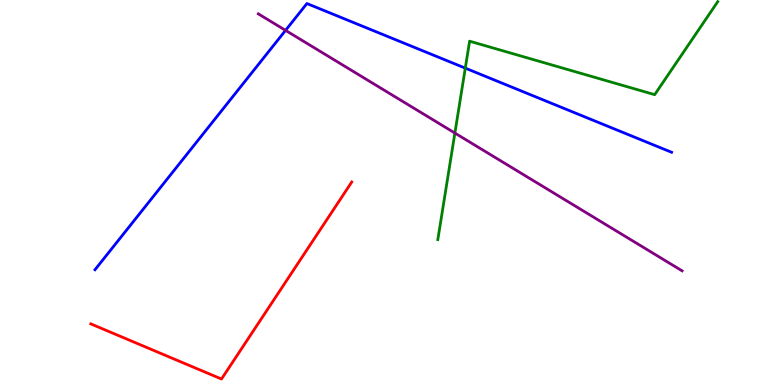[{'lines': ['blue', 'red'], 'intersections': []}, {'lines': ['green', 'red'], 'intersections': []}, {'lines': ['purple', 'red'], 'intersections': []}, {'lines': ['blue', 'green'], 'intersections': [{'x': 6.0, 'y': 8.23}]}, {'lines': ['blue', 'purple'], 'intersections': [{'x': 3.68, 'y': 9.21}]}, {'lines': ['green', 'purple'], 'intersections': [{'x': 5.87, 'y': 6.54}]}]